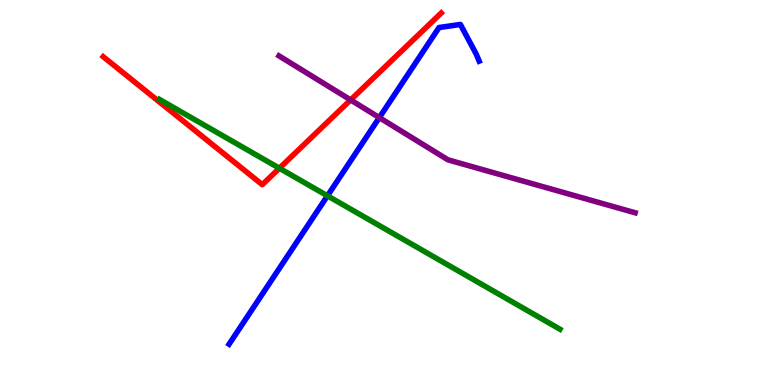[{'lines': ['blue', 'red'], 'intersections': []}, {'lines': ['green', 'red'], 'intersections': [{'x': 3.61, 'y': 5.63}]}, {'lines': ['purple', 'red'], 'intersections': [{'x': 4.52, 'y': 7.4}]}, {'lines': ['blue', 'green'], 'intersections': [{'x': 4.23, 'y': 4.91}]}, {'lines': ['blue', 'purple'], 'intersections': [{'x': 4.89, 'y': 6.95}]}, {'lines': ['green', 'purple'], 'intersections': []}]